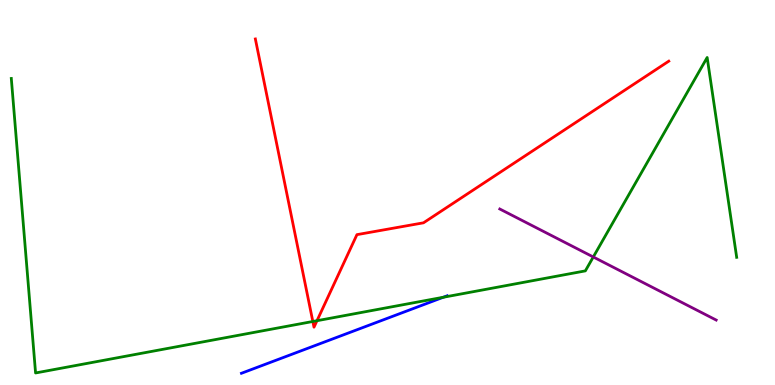[{'lines': ['blue', 'red'], 'intersections': []}, {'lines': ['green', 'red'], 'intersections': [{'x': 4.04, 'y': 1.65}, {'x': 4.09, 'y': 1.67}]}, {'lines': ['purple', 'red'], 'intersections': []}, {'lines': ['blue', 'green'], 'intersections': [{'x': 5.72, 'y': 2.28}]}, {'lines': ['blue', 'purple'], 'intersections': []}, {'lines': ['green', 'purple'], 'intersections': [{'x': 7.66, 'y': 3.33}]}]